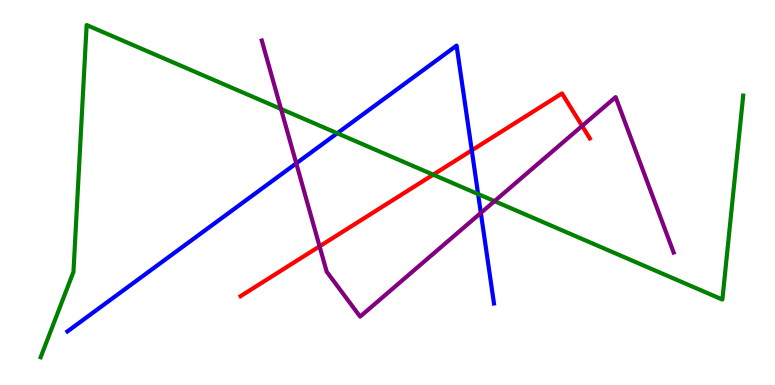[{'lines': ['blue', 'red'], 'intersections': [{'x': 6.09, 'y': 6.1}]}, {'lines': ['green', 'red'], 'intersections': [{'x': 5.59, 'y': 5.46}]}, {'lines': ['purple', 'red'], 'intersections': [{'x': 4.12, 'y': 3.6}, {'x': 7.51, 'y': 6.73}]}, {'lines': ['blue', 'green'], 'intersections': [{'x': 4.35, 'y': 6.54}, {'x': 6.17, 'y': 4.96}]}, {'lines': ['blue', 'purple'], 'intersections': [{'x': 3.82, 'y': 5.76}, {'x': 6.2, 'y': 4.47}]}, {'lines': ['green', 'purple'], 'intersections': [{'x': 3.63, 'y': 7.17}, {'x': 6.38, 'y': 4.78}]}]